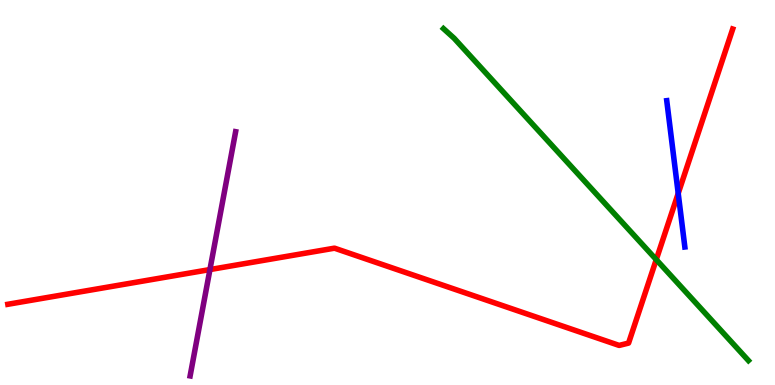[{'lines': ['blue', 'red'], 'intersections': [{'x': 8.75, 'y': 4.98}]}, {'lines': ['green', 'red'], 'intersections': [{'x': 8.47, 'y': 3.26}]}, {'lines': ['purple', 'red'], 'intersections': [{'x': 2.71, 'y': 3.0}]}, {'lines': ['blue', 'green'], 'intersections': []}, {'lines': ['blue', 'purple'], 'intersections': []}, {'lines': ['green', 'purple'], 'intersections': []}]